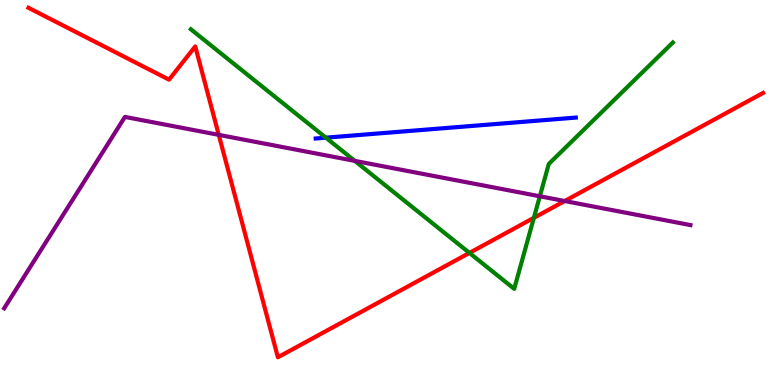[{'lines': ['blue', 'red'], 'intersections': []}, {'lines': ['green', 'red'], 'intersections': [{'x': 6.06, 'y': 3.43}, {'x': 6.89, 'y': 4.34}]}, {'lines': ['purple', 'red'], 'intersections': [{'x': 2.82, 'y': 6.5}, {'x': 7.29, 'y': 4.78}]}, {'lines': ['blue', 'green'], 'intersections': [{'x': 4.21, 'y': 6.42}]}, {'lines': ['blue', 'purple'], 'intersections': []}, {'lines': ['green', 'purple'], 'intersections': [{'x': 4.58, 'y': 5.82}, {'x': 6.97, 'y': 4.9}]}]